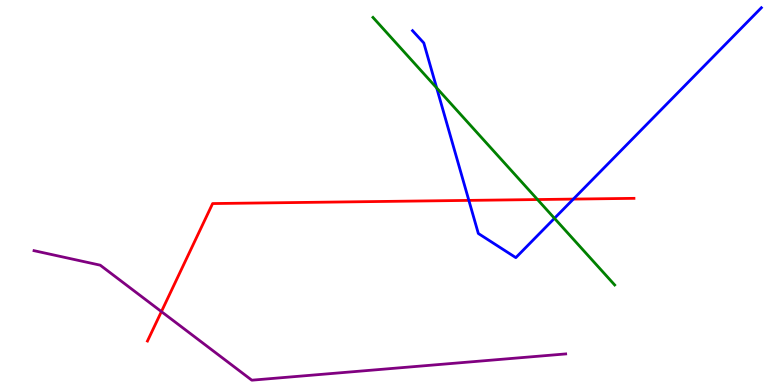[{'lines': ['blue', 'red'], 'intersections': [{'x': 6.05, 'y': 4.8}, {'x': 7.4, 'y': 4.83}]}, {'lines': ['green', 'red'], 'intersections': [{'x': 6.94, 'y': 4.82}]}, {'lines': ['purple', 'red'], 'intersections': [{'x': 2.08, 'y': 1.91}]}, {'lines': ['blue', 'green'], 'intersections': [{'x': 5.63, 'y': 7.72}, {'x': 7.15, 'y': 4.33}]}, {'lines': ['blue', 'purple'], 'intersections': []}, {'lines': ['green', 'purple'], 'intersections': []}]